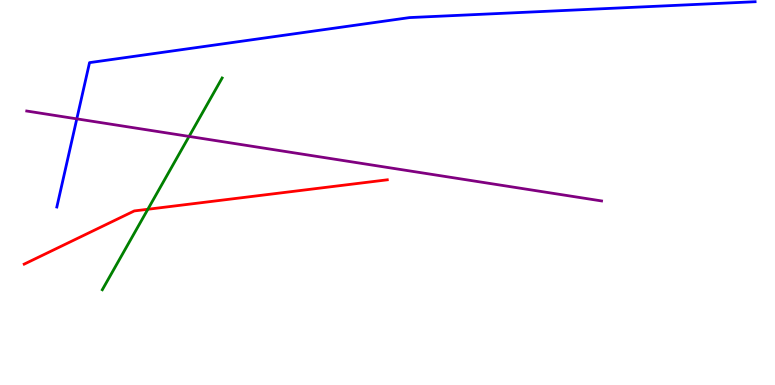[{'lines': ['blue', 'red'], 'intersections': []}, {'lines': ['green', 'red'], 'intersections': [{'x': 1.91, 'y': 4.56}]}, {'lines': ['purple', 'red'], 'intersections': []}, {'lines': ['blue', 'green'], 'intersections': []}, {'lines': ['blue', 'purple'], 'intersections': [{'x': 0.991, 'y': 6.91}]}, {'lines': ['green', 'purple'], 'intersections': [{'x': 2.44, 'y': 6.46}]}]